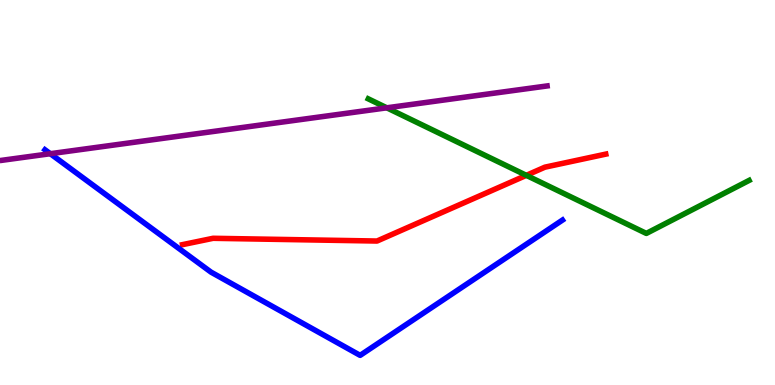[{'lines': ['blue', 'red'], 'intersections': []}, {'lines': ['green', 'red'], 'intersections': [{'x': 6.79, 'y': 5.45}]}, {'lines': ['purple', 'red'], 'intersections': []}, {'lines': ['blue', 'green'], 'intersections': []}, {'lines': ['blue', 'purple'], 'intersections': [{'x': 0.649, 'y': 6.01}]}, {'lines': ['green', 'purple'], 'intersections': [{'x': 4.99, 'y': 7.2}]}]